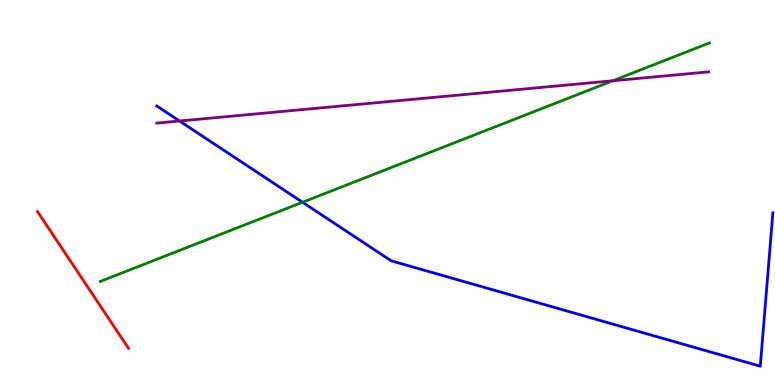[{'lines': ['blue', 'red'], 'intersections': []}, {'lines': ['green', 'red'], 'intersections': []}, {'lines': ['purple', 'red'], 'intersections': []}, {'lines': ['blue', 'green'], 'intersections': [{'x': 3.9, 'y': 4.75}]}, {'lines': ['blue', 'purple'], 'intersections': [{'x': 2.32, 'y': 6.86}]}, {'lines': ['green', 'purple'], 'intersections': [{'x': 7.91, 'y': 7.9}]}]